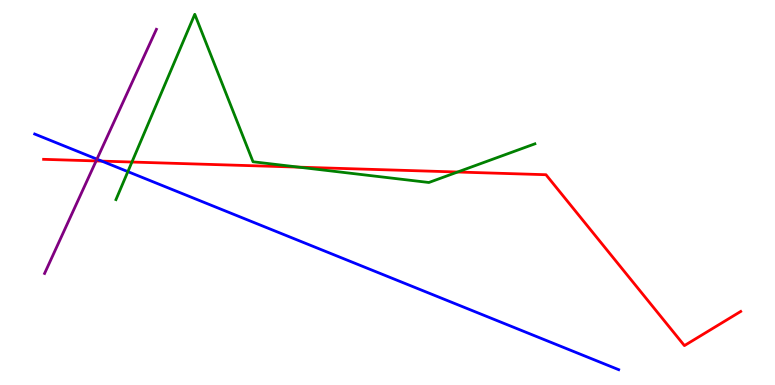[{'lines': ['blue', 'red'], 'intersections': [{'x': 1.31, 'y': 5.82}]}, {'lines': ['green', 'red'], 'intersections': [{'x': 1.7, 'y': 5.79}, {'x': 3.85, 'y': 5.66}, {'x': 5.9, 'y': 5.53}]}, {'lines': ['purple', 'red'], 'intersections': [{'x': 1.24, 'y': 5.82}]}, {'lines': ['blue', 'green'], 'intersections': [{'x': 1.65, 'y': 5.54}]}, {'lines': ['blue', 'purple'], 'intersections': [{'x': 1.25, 'y': 5.87}]}, {'lines': ['green', 'purple'], 'intersections': []}]